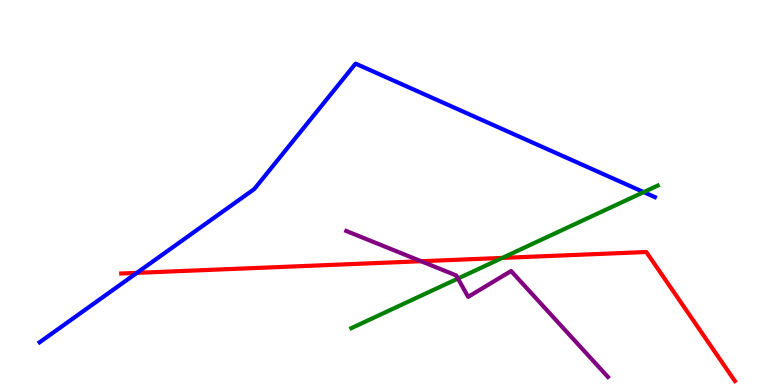[{'lines': ['blue', 'red'], 'intersections': [{'x': 1.77, 'y': 2.91}]}, {'lines': ['green', 'red'], 'intersections': [{'x': 6.48, 'y': 3.3}]}, {'lines': ['purple', 'red'], 'intersections': [{'x': 5.43, 'y': 3.21}]}, {'lines': ['blue', 'green'], 'intersections': [{'x': 8.31, 'y': 5.01}]}, {'lines': ['blue', 'purple'], 'intersections': []}, {'lines': ['green', 'purple'], 'intersections': [{'x': 5.91, 'y': 2.77}]}]